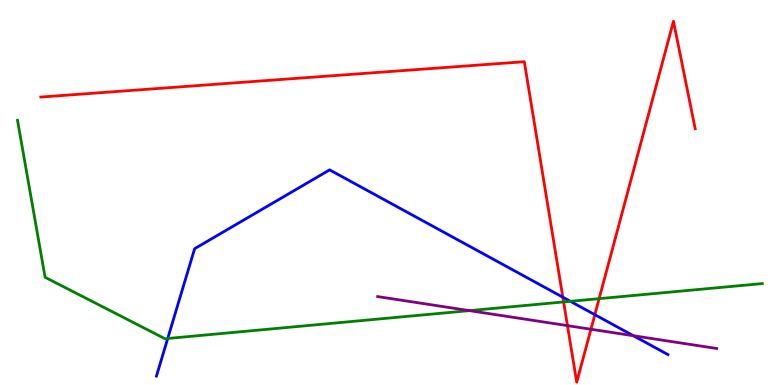[{'lines': ['blue', 'red'], 'intersections': [{'x': 7.26, 'y': 2.28}, {'x': 7.68, 'y': 1.83}]}, {'lines': ['green', 'red'], 'intersections': [{'x': 7.27, 'y': 2.16}, {'x': 7.73, 'y': 2.24}]}, {'lines': ['purple', 'red'], 'intersections': [{'x': 7.32, 'y': 1.54}, {'x': 7.62, 'y': 1.45}]}, {'lines': ['blue', 'green'], 'intersections': [{'x': 2.16, 'y': 1.21}, {'x': 7.36, 'y': 2.17}]}, {'lines': ['blue', 'purple'], 'intersections': [{'x': 8.17, 'y': 1.28}]}, {'lines': ['green', 'purple'], 'intersections': [{'x': 6.06, 'y': 1.93}]}]